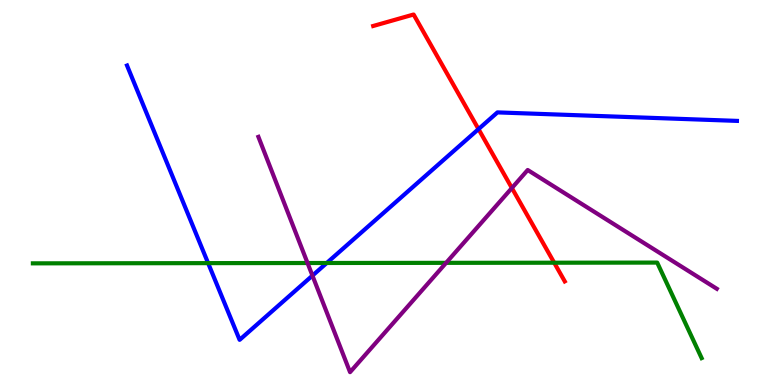[{'lines': ['blue', 'red'], 'intersections': [{'x': 6.17, 'y': 6.65}]}, {'lines': ['green', 'red'], 'intersections': [{'x': 7.15, 'y': 3.18}]}, {'lines': ['purple', 'red'], 'intersections': [{'x': 6.6, 'y': 5.12}]}, {'lines': ['blue', 'green'], 'intersections': [{'x': 2.69, 'y': 3.17}, {'x': 4.22, 'y': 3.17}]}, {'lines': ['blue', 'purple'], 'intersections': [{'x': 4.03, 'y': 2.84}]}, {'lines': ['green', 'purple'], 'intersections': [{'x': 3.97, 'y': 3.17}, {'x': 5.76, 'y': 3.17}]}]